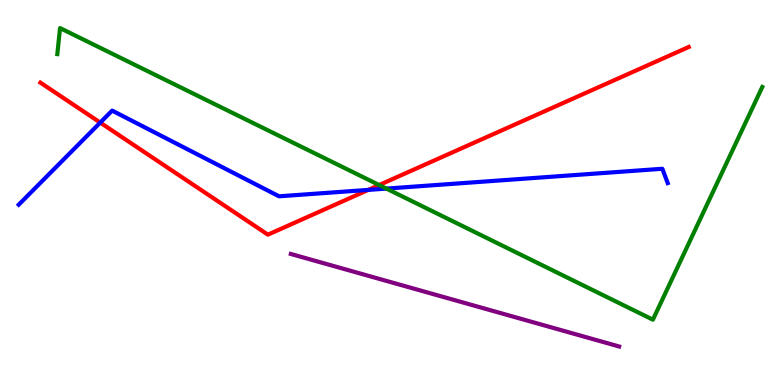[{'lines': ['blue', 'red'], 'intersections': [{'x': 1.29, 'y': 6.82}, {'x': 4.75, 'y': 5.07}]}, {'lines': ['green', 'red'], 'intersections': [{'x': 4.89, 'y': 5.19}]}, {'lines': ['purple', 'red'], 'intersections': []}, {'lines': ['blue', 'green'], 'intersections': [{'x': 4.99, 'y': 5.1}]}, {'lines': ['blue', 'purple'], 'intersections': []}, {'lines': ['green', 'purple'], 'intersections': []}]